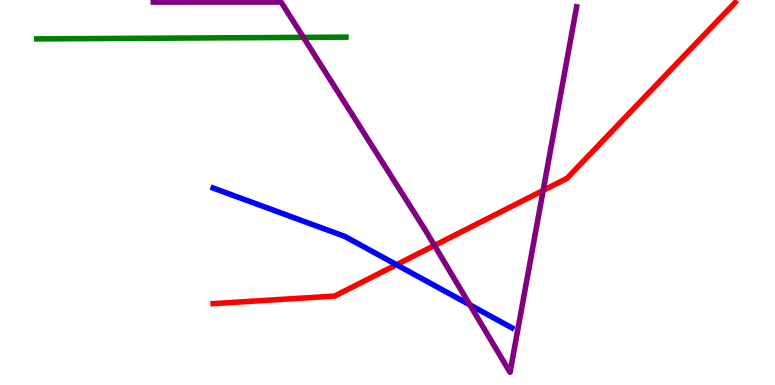[{'lines': ['blue', 'red'], 'intersections': [{'x': 5.12, 'y': 3.12}]}, {'lines': ['green', 'red'], 'intersections': []}, {'lines': ['purple', 'red'], 'intersections': [{'x': 5.61, 'y': 3.62}, {'x': 7.01, 'y': 5.05}]}, {'lines': ['blue', 'green'], 'intersections': []}, {'lines': ['blue', 'purple'], 'intersections': [{'x': 6.06, 'y': 2.08}]}, {'lines': ['green', 'purple'], 'intersections': [{'x': 3.92, 'y': 9.03}]}]